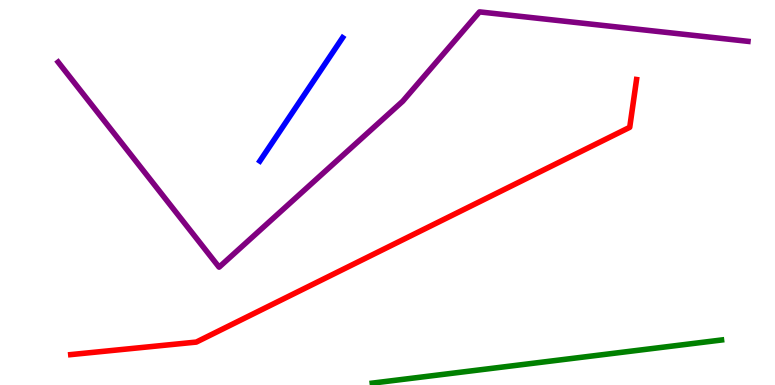[{'lines': ['blue', 'red'], 'intersections': []}, {'lines': ['green', 'red'], 'intersections': []}, {'lines': ['purple', 'red'], 'intersections': []}, {'lines': ['blue', 'green'], 'intersections': []}, {'lines': ['blue', 'purple'], 'intersections': []}, {'lines': ['green', 'purple'], 'intersections': []}]